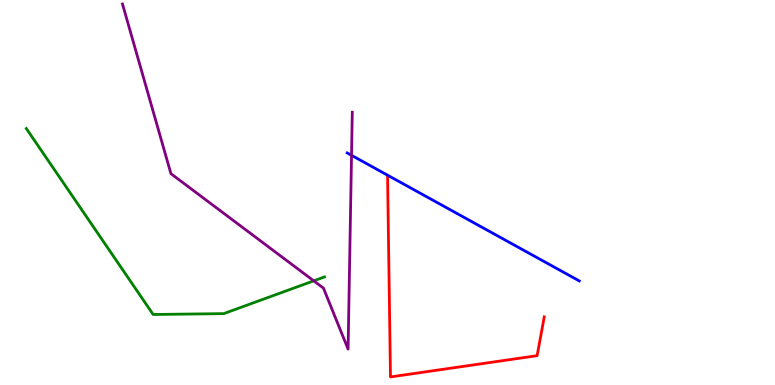[{'lines': ['blue', 'red'], 'intersections': []}, {'lines': ['green', 'red'], 'intersections': []}, {'lines': ['purple', 'red'], 'intersections': []}, {'lines': ['blue', 'green'], 'intersections': []}, {'lines': ['blue', 'purple'], 'intersections': [{'x': 4.54, 'y': 5.97}]}, {'lines': ['green', 'purple'], 'intersections': [{'x': 4.05, 'y': 2.71}]}]